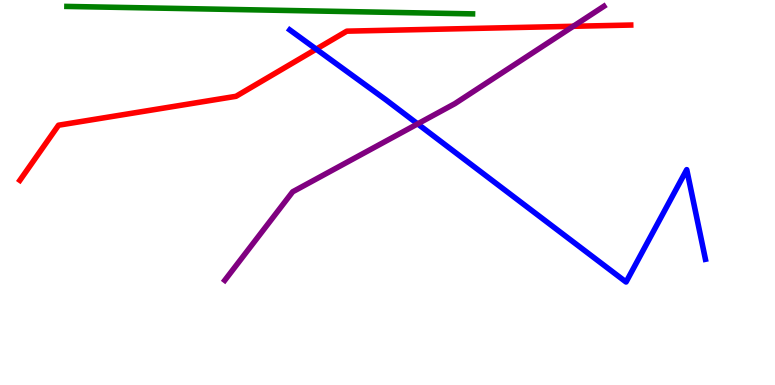[{'lines': ['blue', 'red'], 'intersections': [{'x': 4.08, 'y': 8.72}]}, {'lines': ['green', 'red'], 'intersections': []}, {'lines': ['purple', 'red'], 'intersections': [{'x': 7.4, 'y': 9.32}]}, {'lines': ['blue', 'green'], 'intersections': []}, {'lines': ['blue', 'purple'], 'intersections': [{'x': 5.39, 'y': 6.78}]}, {'lines': ['green', 'purple'], 'intersections': []}]